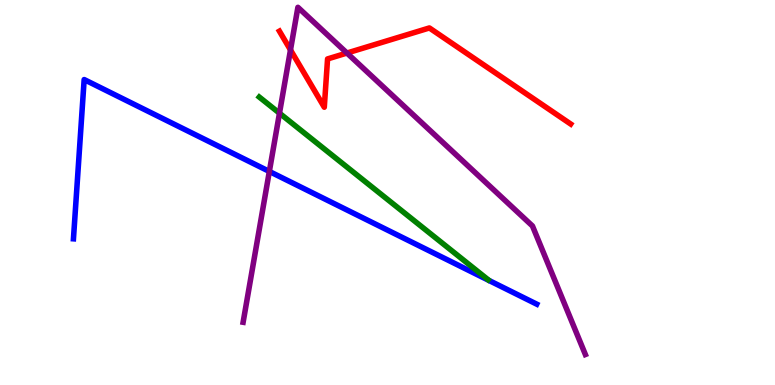[{'lines': ['blue', 'red'], 'intersections': []}, {'lines': ['green', 'red'], 'intersections': []}, {'lines': ['purple', 'red'], 'intersections': [{'x': 3.75, 'y': 8.7}, {'x': 4.48, 'y': 8.62}]}, {'lines': ['blue', 'green'], 'intersections': []}, {'lines': ['blue', 'purple'], 'intersections': [{'x': 3.48, 'y': 5.55}]}, {'lines': ['green', 'purple'], 'intersections': [{'x': 3.61, 'y': 7.06}]}]